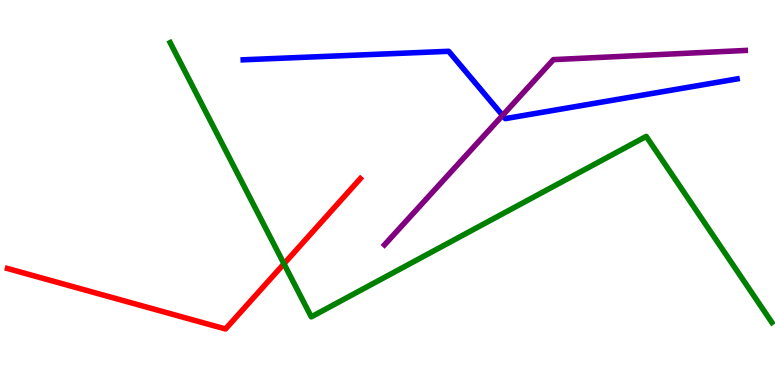[{'lines': ['blue', 'red'], 'intersections': []}, {'lines': ['green', 'red'], 'intersections': [{'x': 3.66, 'y': 3.15}]}, {'lines': ['purple', 'red'], 'intersections': []}, {'lines': ['blue', 'green'], 'intersections': []}, {'lines': ['blue', 'purple'], 'intersections': [{'x': 6.48, 'y': 7.0}]}, {'lines': ['green', 'purple'], 'intersections': []}]